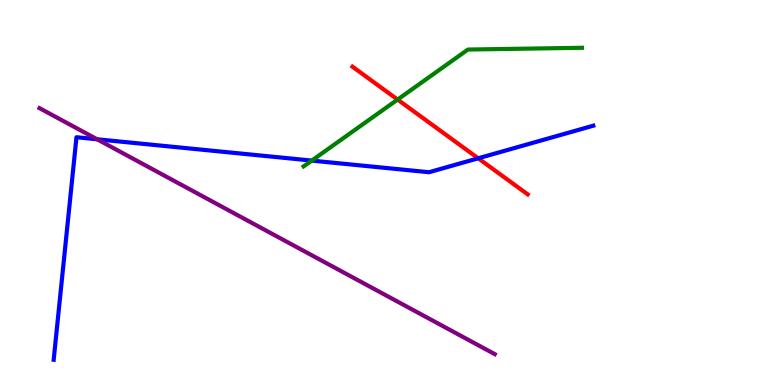[{'lines': ['blue', 'red'], 'intersections': [{'x': 6.17, 'y': 5.89}]}, {'lines': ['green', 'red'], 'intersections': [{'x': 5.13, 'y': 7.41}]}, {'lines': ['purple', 'red'], 'intersections': []}, {'lines': ['blue', 'green'], 'intersections': [{'x': 4.02, 'y': 5.83}]}, {'lines': ['blue', 'purple'], 'intersections': [{'x': 1.25, 'y': 6.38}]}, {'lines': ['green', 'purple'], 'intersections': []}]